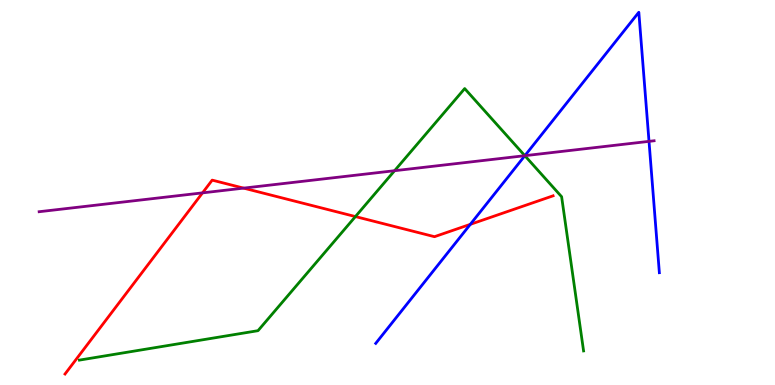[{'lines': ['blue', 'red'], 'intersections': [{'x': 6.07, 'y': 4.17}]}, {'lines': ['green', 'red'], 'intersections': [{'x': 4.59, 'y': 4.37}]}, {'lines': ['purple', 'red'], 'intersections': [{'x': 2.61, 'y': 4.99}, {'x': 3.14, 'y': 5.11}]}, {'lines': ['blue', 'green'], 'intersections': [{'x': 6.77, 'y': 5.96}]}, {'lines': ['blue', 'purple'], 'intersections': [{'x': 6.77, 'y': 5.96}, {'x': 8.37, 'y': 6.33}]}, {'lines': ['green', 'purple'], 'intersections': [{'x': 5.09, 'y': 5.57}, {'x': 6.77, 'y': 5.96}]}]